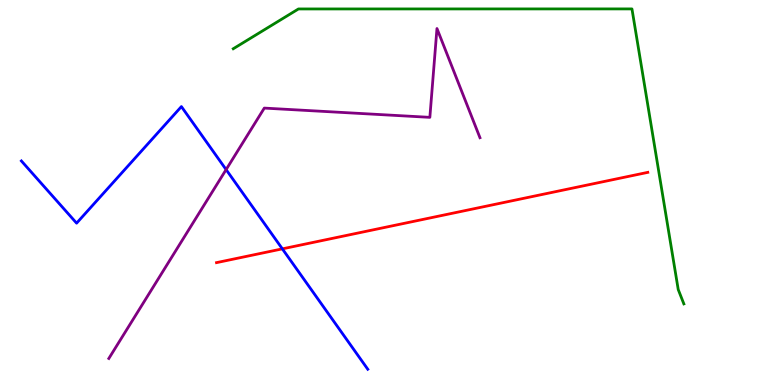[{'lines': ['blue', 'red'], 'intersections': [{'x': 3.64, 'y': 3.54}]}, {'lines': ['green', 'red'], 'intersections': []}, {'lines': ['purple', 'red'], 'intersections': []}, {'lines': ['blue', 'green'], 'intersections': []}, {'lines': ['blue', 'purple'], 'intersections': [{'x': 2.92, 'y': 5.59}]}, {'lines': ['green', 'purple'], 'intersections': []}]